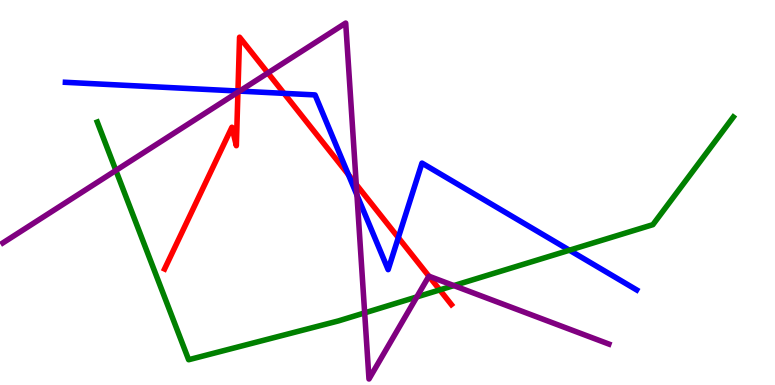[{'lines': ['blue', 'red'], 'intersections': [{'x': 3.07, 'y': 7.64}, {'x': 3.67, 'y': 7.58}, {'x': 4.5, 'y': 5.47}, {'x': 5.14, 'y': 3.83}]}, {'lines': ['green', 'red'], 'intersections': [{'x': 5.67, 'y': 2.47}]}, {'lines': ['purple', 'red'], 'intersections': [{'x': 3.07, 'y': 7.61}, {'x': 3.46, 'y': 8.1}, {'x': 4.6, 'y': 5.21}, {'x': 5.53, 'y': 2.83}]}, {'lines': ['blue', 'green'], 'intersections': [{'x': 7.35, 'y': 3.5}]}, {'lines': ['blue', 'purple'], 'intersections': [{'x': 3.09, 'y': 7.63}, {'x': 4.61, 'y': 4.93}]}, {'lines': ['green', 'purple'], 'intersections': [{'x': 1.5, 'y': 5.57}, {'x': 4.71, 'y': 1.87}, {'x': 5.38, 'y': 2.29}, {'x': 5.86, 'y': 2.58}]}]